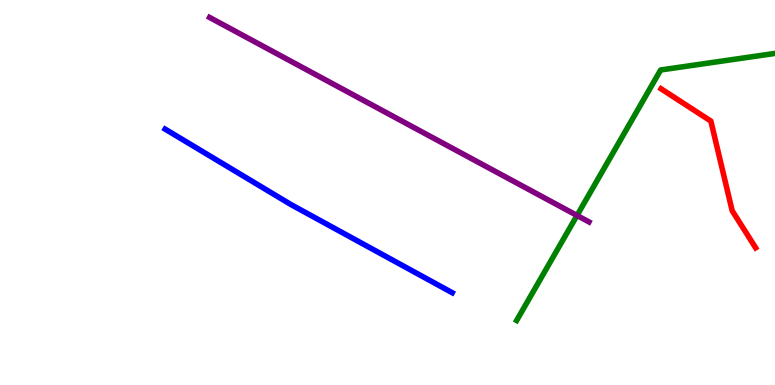[{'lines': ['blue', 'red'], 'intersections': []}, {'lines': ['green', 'red'], 'intersections': []}, {'lines': ['purple', 'red'], 'intersections': []}, {'lines': ['blue', 'green'], 'intersections': []}, {'lines': ['blue', 'purple'], 'intersections': []}, {'lines': ['green', 'purple'], 'intersections': [{'x': 7.45, 'y': 4.4}]}]